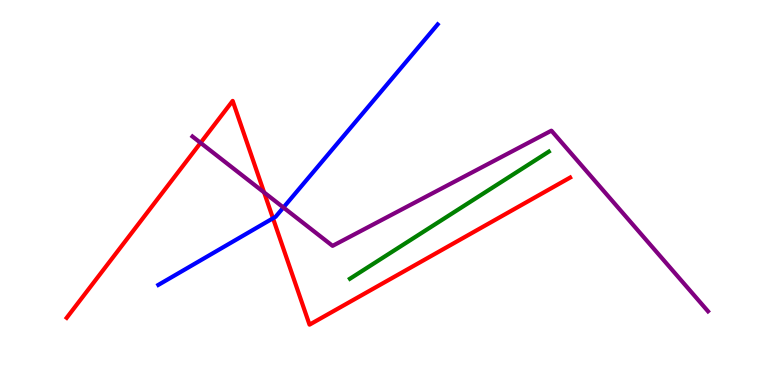[{'lines': ['blue', 'red'], 'intersections': [{'x': 3.52, 'y': 4.33}]}, {'lines': ['green', 'red'], 'intersections': []}, {'lines': ['purple', 'red'], 'intersections': [{'x': 2.59, 'y': 6.29}, {'x': 3.41, 'y': 5.0}]}, {'lines': ['blue', 'green'], 'intersections': []}, {'lines': ['blue', 'purple'], 'intersections': [{'x': 3.66, 'y': 4.61}]}, {'lines': ['green', 'purple'], 'intersections': []}]